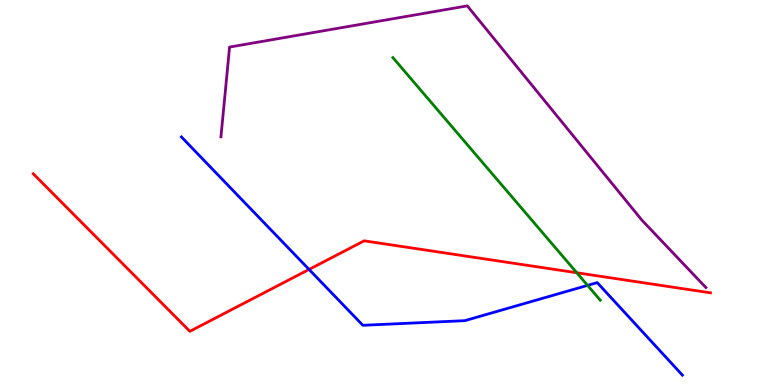[{'lines': ['blue', 'red'], 'intersections': [{'x': 3.99, 'y': 3.0}]}, {'lines': ['green', 'red'], 'intersections': [{'x': 7.44, 'y': 2.92}]}, {'lines': ['purple', 'red'], 'intersections': []}, {'lines': ['blue', 'green'], 'intersections': [{'x': 7.58, 'y': 2.59}]}, {'lines': ['blue', 'purple'], 'intersections': []}, {'lines': ['green', 'purple'], 'intersections': []}]